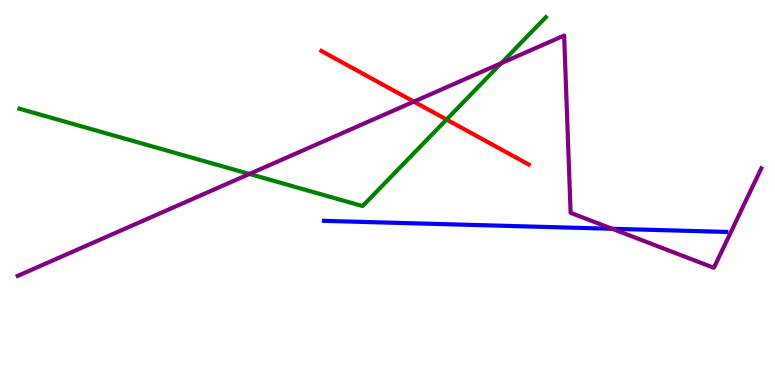[{'lines': ['blue', 'red'], 'intersections': []}, {'lines': ['green', 'red'], 'intersections': [{'x': 5.76, 'y': 6.9}]}, {'lines': ['purple', 'red'], 'intersections': [{'x': 5.34, 'y': 7.36}]}, {'lines': ['blue', 'green'], 'intersections': []}, {'lines': ['blue', 'purple'], 'intersections': [{'x': 7.9, 'y': 4.06}]}, {'lines': ['green', 'purple'], 'intersections': [{'x': 3.22, 'y': 5.48}, {'x': 6.47, 'y': 8.36}]}]